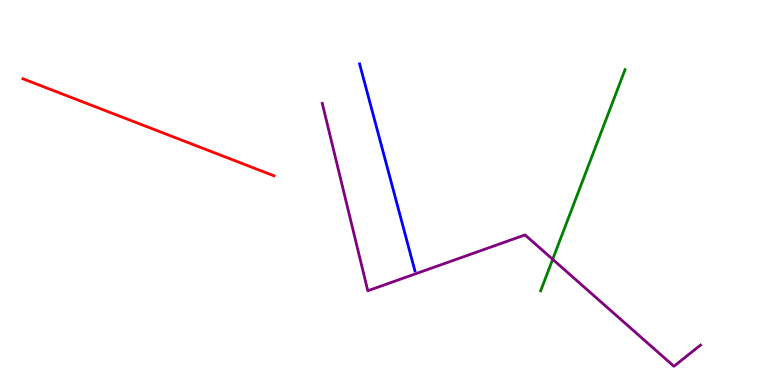[{'lines': ['blue', 'red'], 'intersections': []}, {'lines': ['green', 'red'], 'intersections': []}, {'lines': ['purple', 'red'], 'intersections': []}, {'lines': ['blue', 'green'], 'intersections': []}, {'lines': ['blue', 'purple'], 'intersections': []}, {'lines': ['green', 'purple'], 'intersections': [{'x': 7.13, 'y': 3.26}]}]